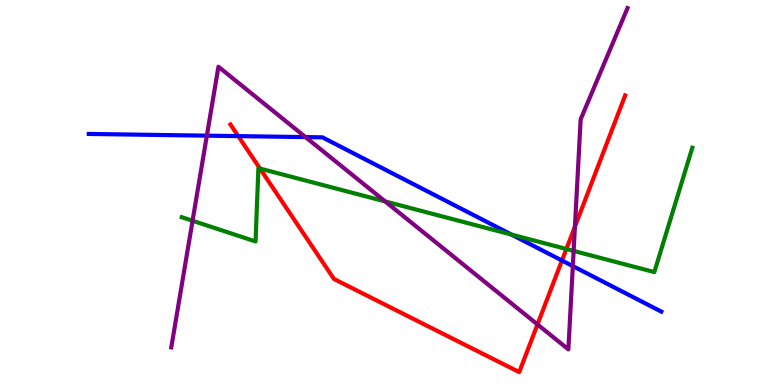[{'lines': ['blue', 'red'], 'intersections': [{'x': 3.07, 'y': 6.46}, {'x': 7.25, 'y': 3.23}]}, {'lines': ['green', 'red'], 'intersections': [{'x': 3.35, 'y': 5.62}, {'x': 7.31, 'y': 3.53}]}, {'lines': ['purple', 'red'], 'intersections': [{'x': 6.94, 'y': 1.57}, {'x': 7.42, 'y': 4.11}]}, {'lines': ['blue', 'green'], 'intersections': [{'x': 6.6, 'y': 3.91}]}, {'lines': ['blue', 'purple'], 'intersections': [{'x': 2.67, 'y': 6.48}, {'x': 3.94, 'y': 6.44}, {'x': 7.39, 'y': 3.09}]}, {'lines': ['green', 'purple'], 'intersections': [{'x': 2.48, 'y': 4.27}, {'x': 4.97, 'y': 4.77}, {'x': 7.4, 'y': 3.48}]}]